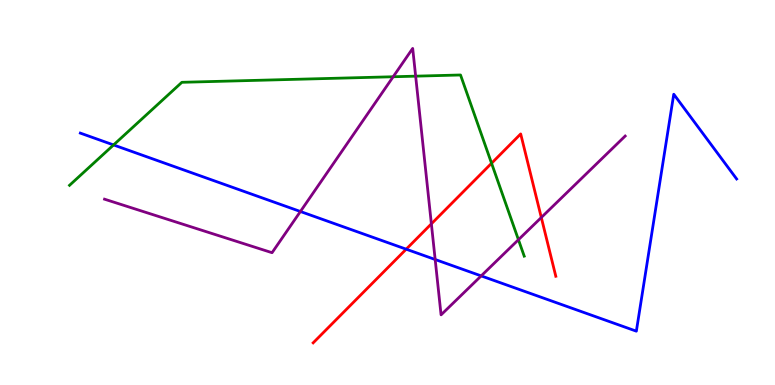[{'lines': ['blue', 'red'], 'intersections': [{'x': 5.24, 'y': 3.53}]}, {'lines': ['green', 'red'], 'intersections': [{'x': 6.34, 'y': 5.76}]}, {'lines': ['purple', 'red'], 'intersections': [{'x': 5.57, 'y': 4.19}, {'x': 6.98, 'y': 4.35}]}, {'lines': ['blue', 'green'], 'intersections': [{'x': 1.47, 'y': 6.24}]}, {'lines': ['blue', 'purple'], 'intersections': [{'x': 3.88, 'y': 4.51}, {'x': 5.62, 'y': 3.26}, {'x': 6.21, 'y': 2.83}]}, {'lines': ['green', 'purple'], 'intersections': [{'x': 5.07, 'y': 8.01}, {'x': 5.36, 'y': 8.02}, {'x': 6.69, 'y': 3.77}]}]